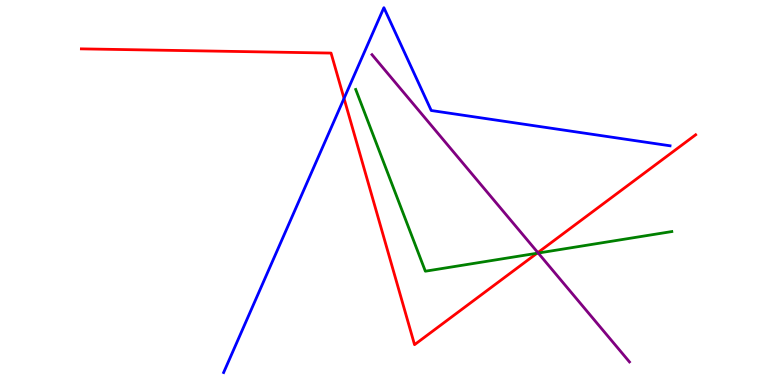[{'lines': ['blue', 'red'], 'intersections': [{'x': 4.44, 'y': 7.44}]}, {'lines': ['green', 'red'], 'intersections': [{'x': 6.93, 'y': 3.42}]}, {'lines': ['purple', 'red'], 'intersections': [{'x': 6.94, 'y': 3.44}]}, {'lines': ['blue', 'green'], 'intersections': []}, {'lines': ['blue', 'purple'], 'intersections': []}, {'lines': ['green', 'purple'], 'intersections': [{'x': 6.94, 'y': 3.43}]}]